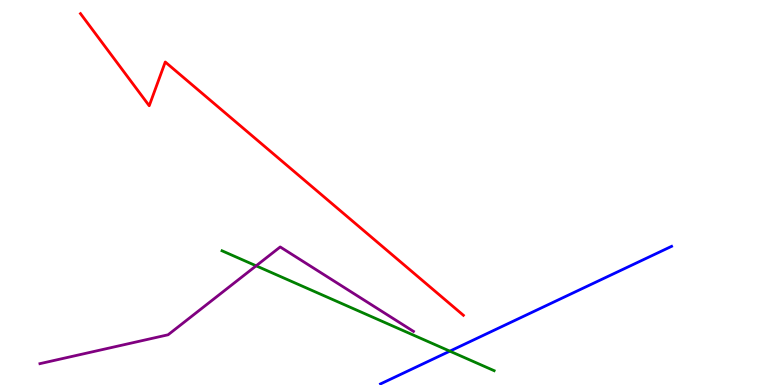[{'lines': ['blue', 'red'], 'intersections': []}, {'lines': ['green', 'red'], 'intersections': []}, {'lines': ['purple', 'red'], 'intersections': []}, {'lines': ['blue', 'green'], 'intersections': [{'x': 5.8, 'y': 0.879}]}, {'lines': ['blue', 'purple'], 'intersections': []}, {'lines': ['green', 'purple'], 'intersections': [{'x': 3.3, 'y': 3.1}]}]